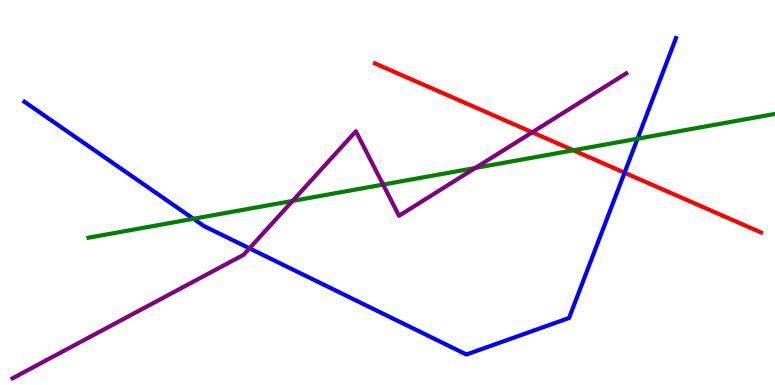[{'lines': ['blue', 'red'], 'intersections': [{'x': 8.06, 'y': 5.51}]}, {'lines': ['green', 'red'], 'intersections': [{'x': 7.4, 'y': 6.1}]}, {'lines': ['purple', 'red'], 'intersections': [{'x': 6.87, 'y': 6.56}]}, {'lines': ['blue', 'green'], 'intersections': [{'x': 2.5, 'y': 4.32}, {'x': 8.23, 'y': 6.4}]}, {'lines': ['blue', 'purple'], 'intersections': [{'x': 3.22, 'y': 3.55}]}, {'lines': ['green', 'purple'], 'intersections': [{'x': 3.78, 'y': 4.78}, {'x': 4.94, 'y': 5.21}, {'x': 6.13, 'y': 5.64}]}]